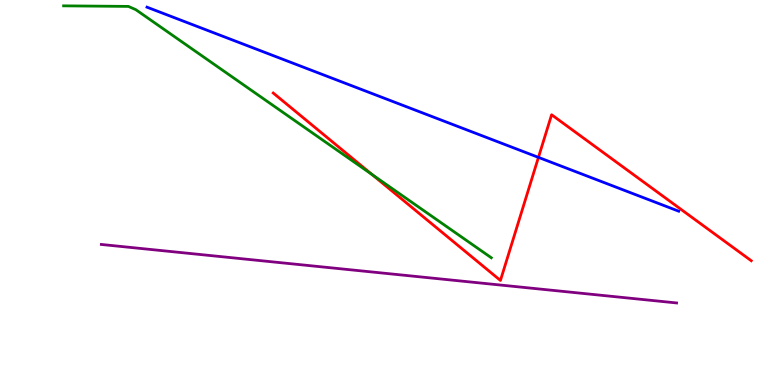[{'lines': ['blue', 'red'], 'intersections': [{'x': 6.95, 'y': 5.91}]}, {'lines': ['green', 'red'], 'intersections': [{'x': 4.8, 'y': 5.47}]}, {'lines': ['purple', 'red'], 'intersections': []}, {'lines': ['blue', 'green'], 'intersections': []}, {'lines': ['blue', 'purple'], 'intersections': []}, {'lines': ['green', 'purple'], 'intersections': []}]